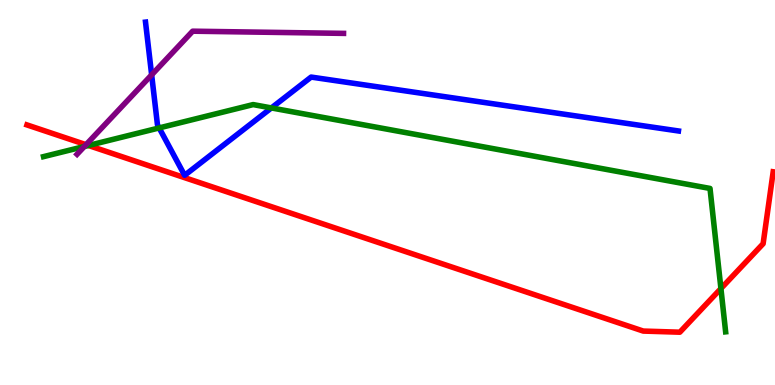[{'lines': ['blue', 'red'], 'intersections': []}, {'lines': ['green', 'red'], 'intersections': [{'x': 1.14, 'y': 6.22}, {'x': 9.3, 'y': 2.51}]}, {'lines': ['purple', 'red'], 'intersections': [{'x': 1.11, 'y': 6.24}]}, {'lines': ['blue', 'green'], 'intersections': [{'x': 2.05, 'y': 6.68}, {'x': 3.5, 'y': 7.2}]}, {'lines': ['blue', 'purple'], 'intersections': [{'x': 1.96, 'y': 8.06}]}, {'lines': ['green', 'purple'], 'intersections': [{'x': 1.09, 'y': 6.19}]}]